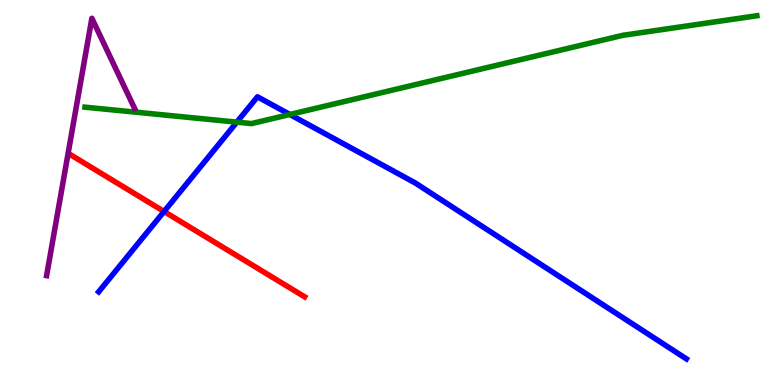[{'lines': ['blue', 'red'], 'intersections': [{'x': 2.12, 'y': 4.51}]}, {'lines': ['green', 'red'], 'intersections': []}, {'lines': ['purple', 'red'], 'intersections': []}, {'lines': ['blue', 'green'], 'intersections': [{'x': 3.06, 'y': 6.83}, {'x': 3.74, 'y': 7.03}]}, {'lines': ['blue', 'purple'], 'intersections': []}, {'lines': ['green', 'purple'], 'intersections': []}]